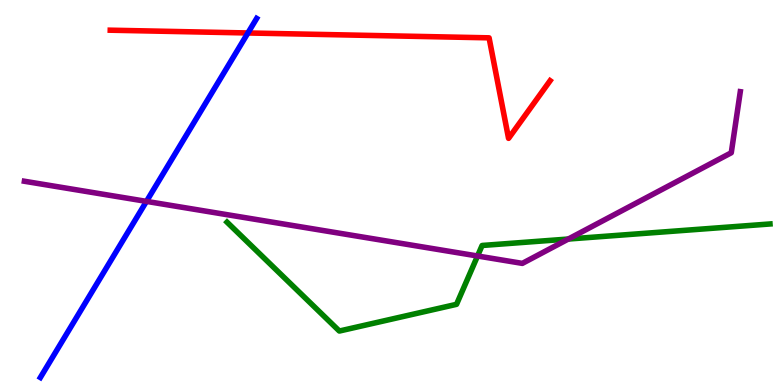[{'lines': ['blue', 'red'], 'intersections': [{'x': 3.2, 'y': 9.14}]}, {'lines': ['green', 'red'], 'intersections': []}, {'lines': ['purple', 'red'], 'intersections': []}, {'lines': ['blue', 'green'], 'intersections': []}, {'lines': ['blue', 'purple'], 'intersections': [{'x': 1.89, 'y': 4.77}]}, {'lines': ['green', 'purple'], 'intersections': [{'x': 6.16, 'y': 3.35}, {'x': 7.33, 'y': 3.79}]}]